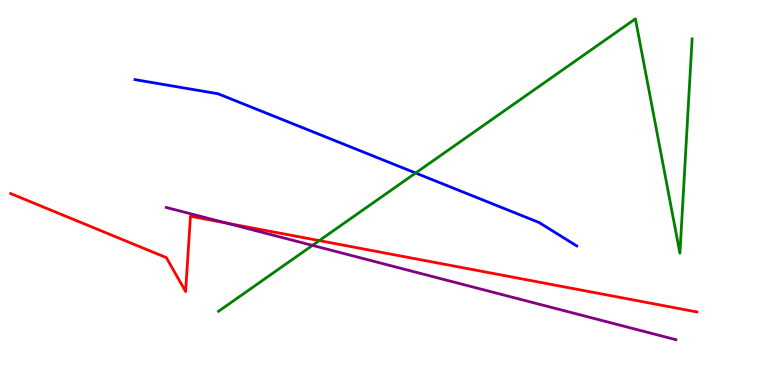[{'lines': ['blue', 'red'], 'intersections': []}, {'lines': ['green', 'red'], 'intersections': [{'x': 4.12, 'y': 3.75}]}, {'lines': ['purple', 'red'], 'intersections': [{'x': 2.92, 'y': 4.21}]}, {'lines': ['blue', 'green'], 'intersections': [{'x': 5.36, 'y': 5.51}]}, {'lines': ['blue', 'purple'], 'intersections': []}, {'lines': ['green', 'purple'], 'intersections': [{'x': 4.03, 'y': 3.63}]}]